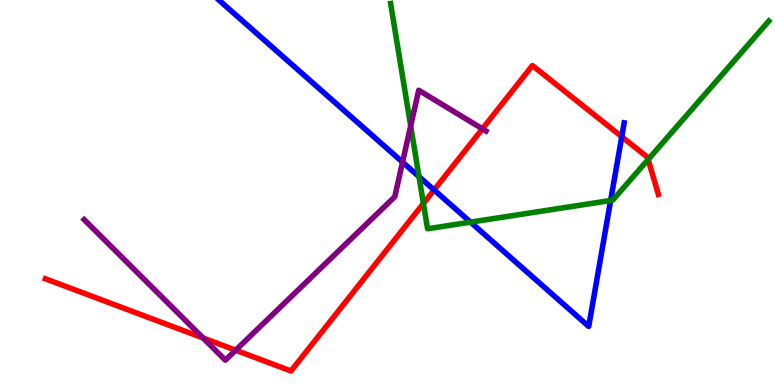[{'lines': ['blue', 'red'], 'intersections': [{'x': 5.6, 'y': 5.07}, {'x': 8.02, 'y': 6.45}]}, {'lines': ['green', 'red'], 'intersections': [{'x': 5.46, 'y': 4.72}, {'x': 8.36, 'y': 5.86}]}, {'lines': ['purple', 'red'], 'intersections': [{'x': 2.62, 'y': 1.22}, {'x': 3.04, 'y': 0.904}, {'x': 6.22, 'y': 6.65}]}, {'lines': ['blue', 'green'], 'intersections': [{'x': 5.41, 'y': 5.41}, {'x': 6.07, 'y': 4.23}, {'x': 7.88, 'y': 4.79}]}, {'lines': ['blue', 'purple'], 'intersections': [{'x': 5.19, 'y': 5.79}]}, {'lines': ['green', 'purple'], 'intersections': [{'x': 5.3, 'y': 6.73}]}]